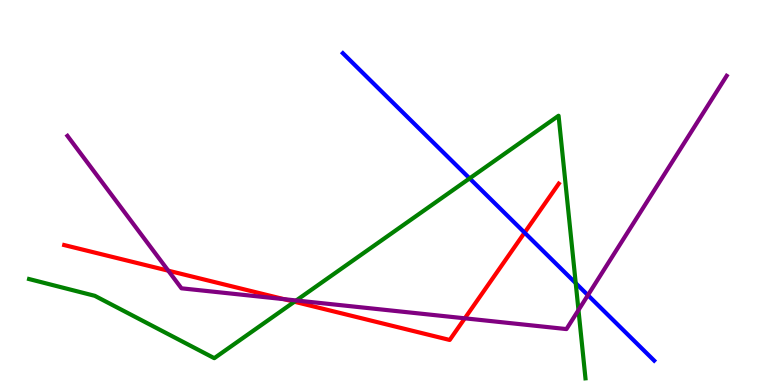[{'lines': ['blue', 'red'], 'intersections': [{'x': 6.77, 'y': 3.96}]}, {'lines': ['green', 'red'], 'intersections': [{'x': 3.8, 'y': 2.16}]}, {'lines': ['purple', 'red'], 'intersections': [{'x': 2.17, 'y': 2.97}, {'x': 3.66, 'y': 2.23}, {'x': 6.0, 'y': 1.73}]}, {'lines': ['blue', 'green'], 'intersections': [{'x': 6.06, 'y': 5.37}, {'x': 7.43, 'y': 2.65}]}, {'lines': ['blue', 'purple'], 'intersections': [{'x': 7.59, 'y': 2.33}]}, {'lines': ['green', 'purple'], 'intersections': [{'x': 3.82, 'y': 2.2}, {'x': 7.46, 'y': 1.95}]}]